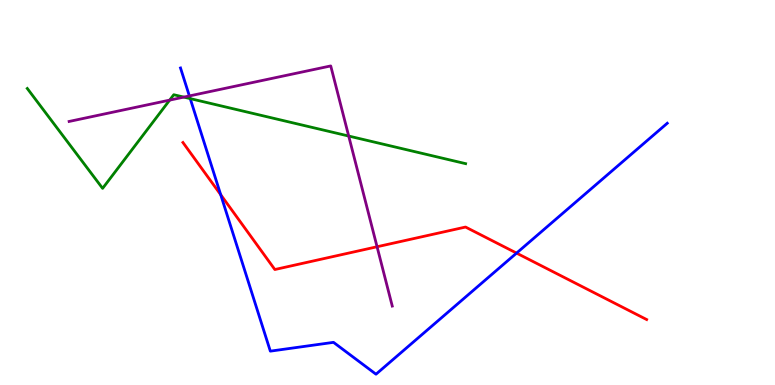[{'lines': ['blue', 'red'], 'intersections': [{'x': 2.85, 'y': 4.94}, {'x': 6.67, 'y': 3.43}]}, {'lines': ['green', 'red'], 'intersections': []}, {'lines': ['purple', 'red'], 'intersections': [{'x': 4.87, 'y': 3.59}]}, {'lines': ['blue', 'green'], 'intersections': [{'x': 2.45, 'y': 7.44}]}, {'lines': ['blue', 'purple'], 'intersections': [{'x': 2.44, 'y': 7.51}]}, {'lines': ['green', 'purple'], 'intersections': [{'x': 2.19, 'y': 7.4}, {'x': 2.37, 'y': 7.48}, {'x': 4.5, 'y': 6.47}]}]